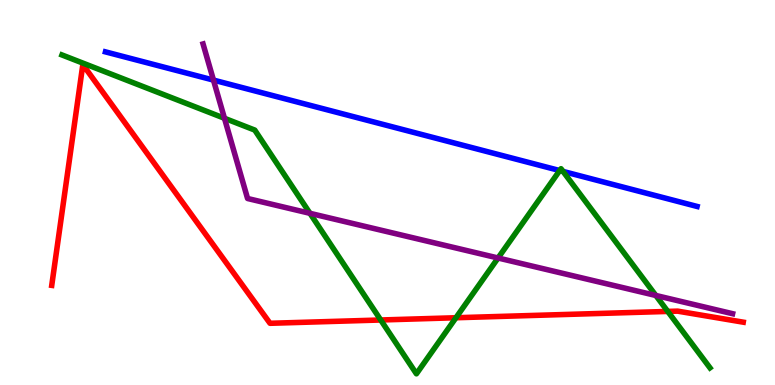[{'lines': ['blue', 'red'], 'intersections': []}, {'lines': ['green', 'red'], 'intersections': [{'x': 4.91, 'y': 1.69}, {'x': 5.88, 'y': 1.75}, {'x': 8.62, 'y': 1.91}]}, {'lines': ['purple', 'red'], 'intersections': []}, {'lines': ['blue', 'green'], 'intersections': [{'x': 7.22, 'y': 5.57}, {'x': 7.26, 'y': 5.55}]}, {'lines': ['blue', 'purple'], 'intersections': [{'x': 2.75, 'y': 7.92}]}, {'lines': ['green', 'purple'], 'intersections': [{'x': 2.9, 'y': 6.93}, {'x': 4.0, 'y': 4.46}, {'x': 6.43, 'y': 3.3}, {'x': 8.46, 'y': 2.33}]}]